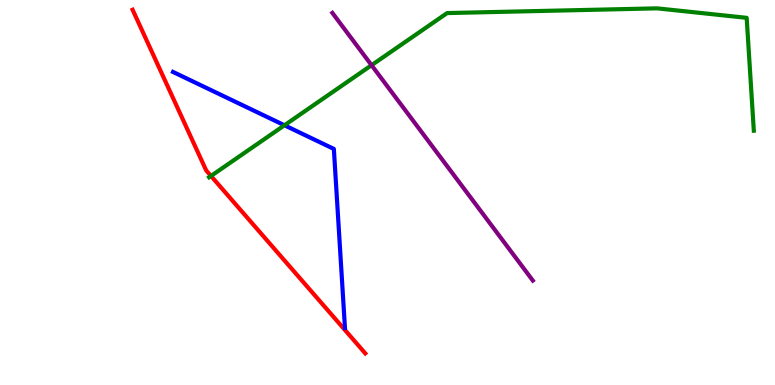[{'lines': ['blue', 'red'], 'intersections': []}, {'lines': ['green', 'red'], 'intersections': [{'x': 2.72, 'y': 5.43}]}, {'lines': ['purple', 'red'], 'intersections': []}, {'lines': ['blue', 'green'], 'intersections': [{'x': 3.67, 'y': 6.75}]}, {'lines': ['blue', 'purple'], 'intersections': []}, {'lines': ['green', 'purple'], 'intersections': [{'x': 4.79, 'y': 8.31}]}]